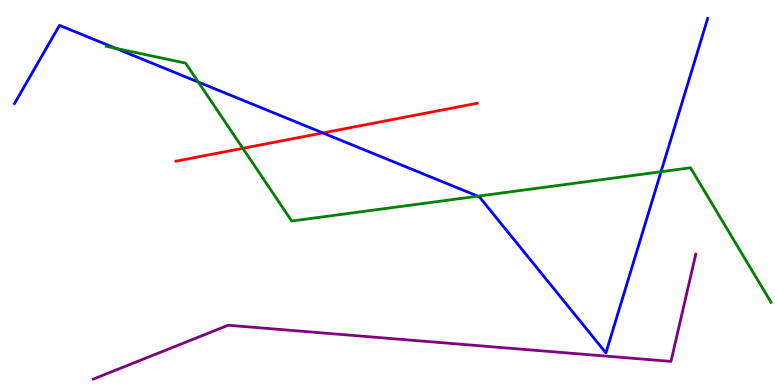[{'lines': ['blue', 'red'], 'intersections': [{'x': 4.17, 'y': 6.55}]}, {'lines': ['green', 'red'], 'intersections': [{'x': 3.13, 'y': 6.15}]}, {'lines': ['purple', 'red'], 'intersections': []}, {'lines': ['blue', 'green'], 'intersections': [{'x': 1.49, 'y': 8.75}, {'x': 2.56, 'y': 7.87}, {'x': 6.17, 'y': 4.9}, {'x': 8.53, 'y': 5.54}]}, {'lines': ['blue', 'purple'], 'intersections': []}, {'lines': ['green', 'purple'], 'intersections': []}]